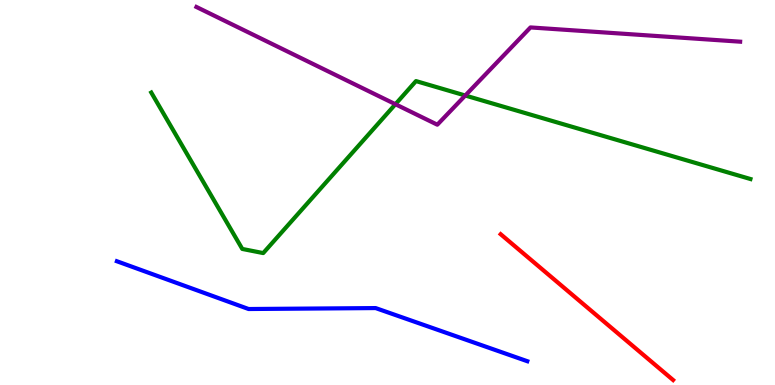[{'lines': ['blue', 'red'], 'intersections': []}, {'lines': ['green', 'red'], 'intersections': []}, {'lines': ['purple', 'red'], 'intersections': []}, {'lines': ['blue', 'green'], 'intersections': []}, {'lines': ['blue', 'purple'], 'intersections': []}, {'lines': ['green', 'purple'], 'intersections': [{'x': 5.1, 'y': 7.29}, {'x': 6.0, 'y': 7.52}]}]